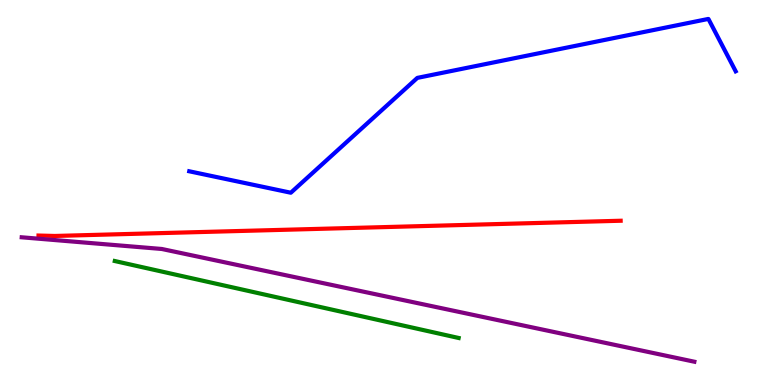[{'lines': ['blue', 'red'], 'intersections': []}, {'lines': ['green', 'red'], 'intersections': []}, {'lines': ['purple', 'red'], 'intersections': []}, {'lines': ['blue', 'green'], 'intersections': []}, {'lines': ['blue', 'purple'], 'intersections': []}, {'lines': ['green', 'purple'], 'intersections': []}]